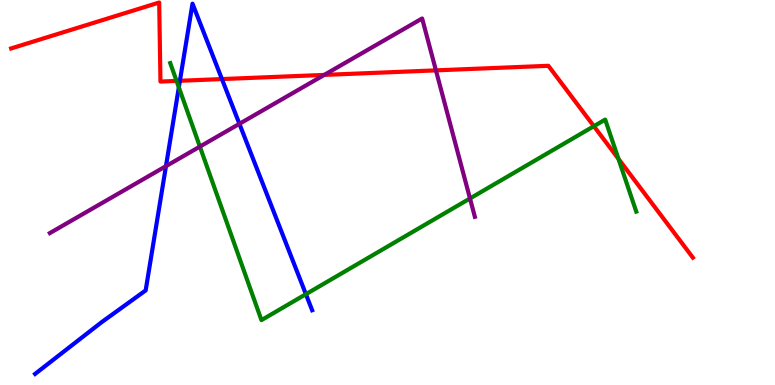[{'lines': ['blue', 'red'], 'intersections': [{'x': 2.32, 'y': 7.9}, {'x': 2.86, 'y': 7.95}]}, {'lines': ['green', 'red'], 'intersections': [{'x': 2.28, 'y': 7.9}, {'x': 7.66, 'y': 6.72}, {'x': 7.98, 'y': 5.88}]}, {'lines': ['purple', 'red'], 'intersections': [{'x': 4.18, 'y': 8.05}, {'x': 5.62, 'y': 8.17}]}, {'lines': ['blue', 'green'], 'intersections': [{'x': 2.31, 'y': 7.73}, {'x': 3.95, 'y': 2.36}]}, {'lines': ['blue', 'purple'], 'intersections': [{'x': 2.14, 'y': 5.68}, {'x': 3.09, 'y': 6.78}]}, {'lines': ['green', 'purple'], 'intersections': [{'x': 2.58, 'y': 6.19}, {'x': 6.06, 'y': 4.84}]}]